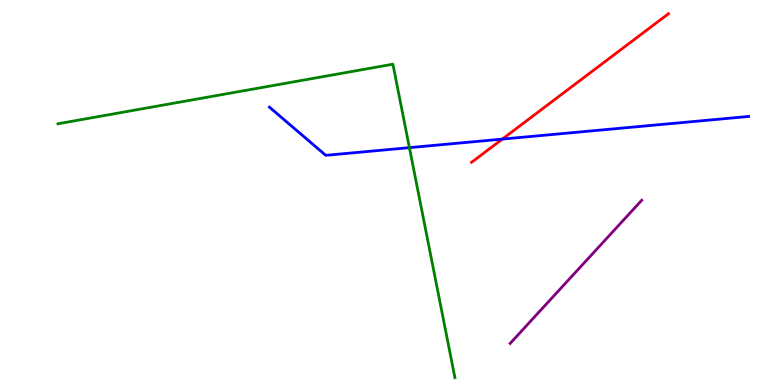[{'lines': ['blue', 'red'], 'intersections': [{'x': 6.48, 'y': 6.39}]}, {'lines': ['green', 'red'], 'intersections': []}, {'lines': ['purple', 'red'], 'intersections': []}, {'lines': ['blue', 'green'], 'intersections': [{'x': 5.28, 'y': 6.17}]}, {'lines': ['blue', 'purple'], 'intersections': []}, {'lines': ['green', 'purple'], 'intersections': []}]